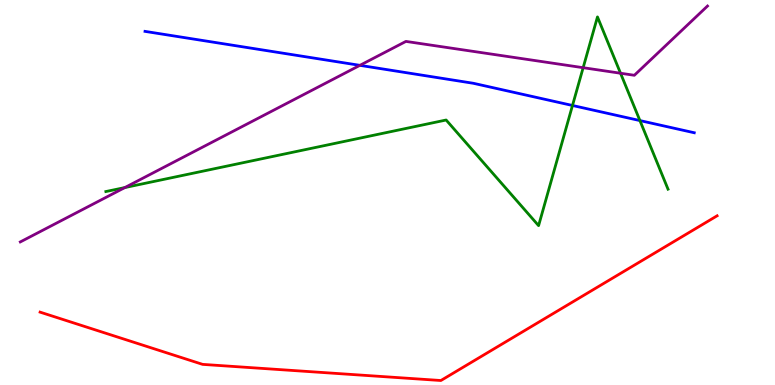[{'lines': ['blue', 'red'], 'intersections': []}, {'lines': ['green', 'red'], 'intersections': []}, {'lines': ['purple', 'red'], 'intersections': []}, {'lines': ['blue', 'green'], 'intersections': [{'x': 7.39, 'y': 7.26}, {'x': 8.26, 'y': 6.87}]}, {'lines': ['blue', 'purple'], 'intersections': [{'x': 4.64, 'y': 8.3}]}, {'lines': ['green', 'purple'], 'intersections': [{'x': 1.61, 'y': 5.13}, {'x': 7.52, 'y': 8.24}, {'x': 8.01, 'y': 8.1}]}]